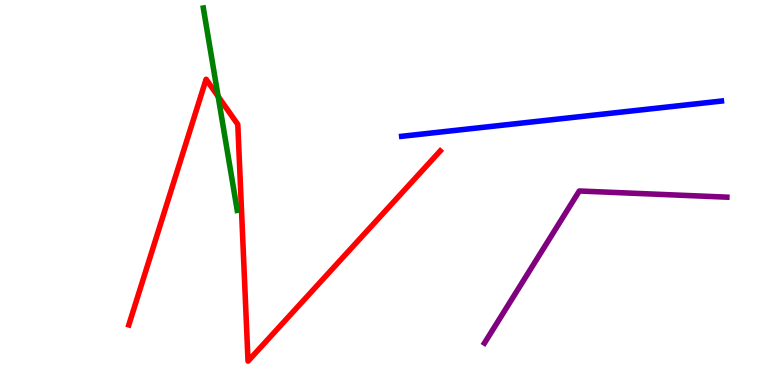[{'lines': ['blue', 'red'], 'intersections': []}, {'lines': ['green', 'red'], 'intersections': [{'x': 2.81, 'y': 7.5}]}, {'lines': ['purple', 'red'], 'intersections': []}, {'lines': ['blue', 'green'], 'intersections': []}, {'lines': ['blue', 'purple'], 'intersections': []}, {'lines': ['green', 'purple'], 'intersections': []}]